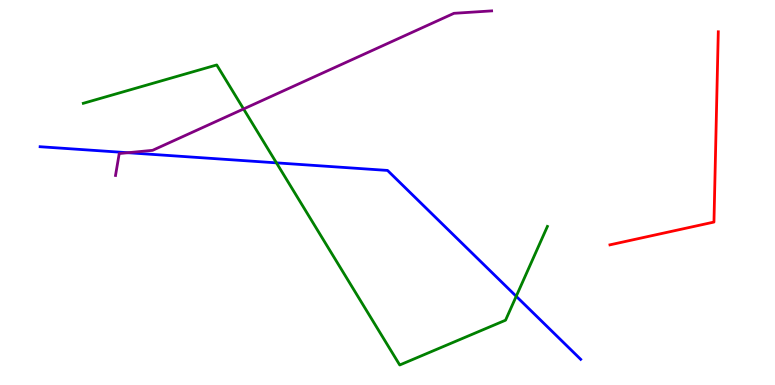[{'lines': ['blue', 'red'], 'intersections': []}, {'lines': ['green', 'red'], 'intersections': []}, {'lines': ['purple', 'red'], 'intersections': []}, {'lines': ['blue', 'green'], 'intersections': [{'x': 3.57, 'y': 5.77}, {'x': 6.66, 'y': 2.3}]}, {'lines': ['blue', 'purple'], 'intersections': [{'x': 1.65, 'y': 6.03}]}, {'lines': ['green', 'purple'], 'intersections': [{'x': 3.14, 'y': 7.17}]}]